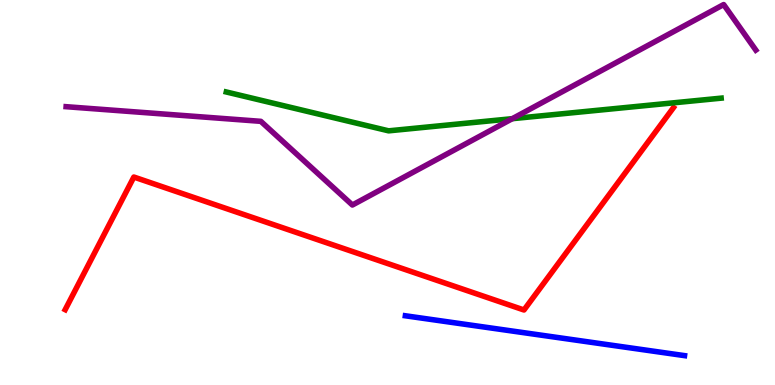[{'lines': ['blue', 'red'], 'intersections': []}, {'lines': ['green', 'red'], 'intersections': []}, {'lines': ['purple', 'red'], 'intersections': []}, {'lines': ['blue', 'green'], 'intersections': []}, {'lines': ['blue', 'purple'], 'intersections': []}, {'lines': ['green', 'purple'], 'intersections': [{'x': 6.61, 'y': 6.92}]}]